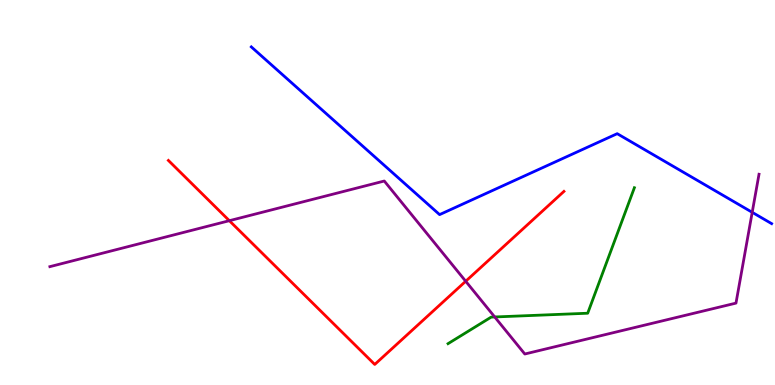[{'lines': ['blue', 'red'], 'intersections': []}, {'lines': ['green', 'red'], 'intersections': []}, {'lines': ['purple', 'red'], 'intersections': [{'x': 2.96, 'y': 4.27}, {'x': 6.01, 'y': 2.69}]}, {'lines': ['blue', 'green'], 'intersections': []}, {'lines': ['blue', 'purple'], 'intersections': [{'x': 9.71, 'y': 4.49}]}, {'lines': ['green', 'purple'], 'intersections': [{'x': 6.38, 'y': 1.77}]}]